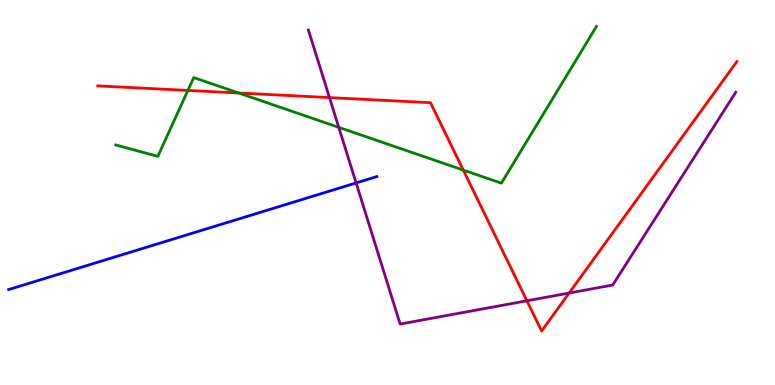[{'lines': ['blue', 'red'], 'intersections': []}, {'lines': ['green', 'red'], 'intersections': [{'x': 2.42, 'y': 7.65}, {'x': 3.08, 'y': 7.58}, {'x': 5.98, 'y': 5.58}]}, {'lines': ['purple', 'red'], 'intersections': [{'x': 4.25, 'y': 7.47}, {'x': 6.8, 'y': 2.19}, {'x': 7.34, 'y': 2.39}]}, {'lines': ['blue', 'green'], 'intersections': []}, {'lines': ['blue', 'purple'], 'intersections': [{'x': 4.6, 'y': 5.25}]}, {'lines': ['green', 'purple'], 'intersections': [{'x': 4.37, 'y': 6.69}]}]